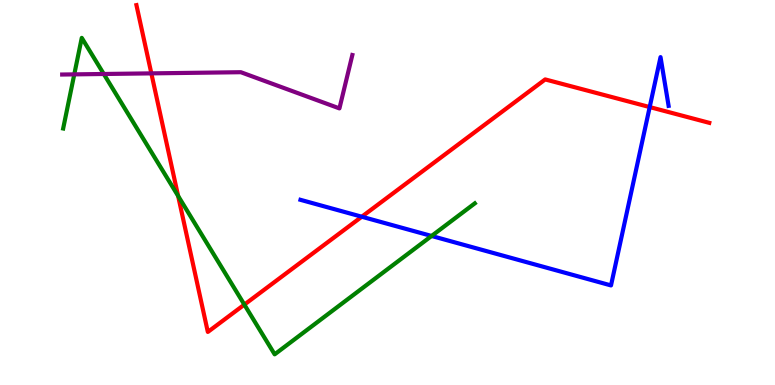[{'lines': ['blue', 'red'], 'intersections': [{'x': 4.67, 'y': 4.37}, {'x': 8.38, 'y': 7.22}]}, {'lines': ['green', 'red'], 'intersections': [{'x': 2.3, 'y': 4.91}, {'x': 3.15, 'y': 2.09}]}, {'lines': ['purple', 'red'], 'intersections': [{'x': 1.95, 'y': 8.09}]}, {'lines': ['blue', 'green'], 'intersections': [{'x': 5.57, 'y': 3.87}]}, {'lines': ['blue', 'purple'], 'intersections': []}, {'lines': ['green', 'purple'], 'intersections': [{'x': 0.958, 'y': 8.07}, {'x': 1.34, 'y': 8.08}]}]